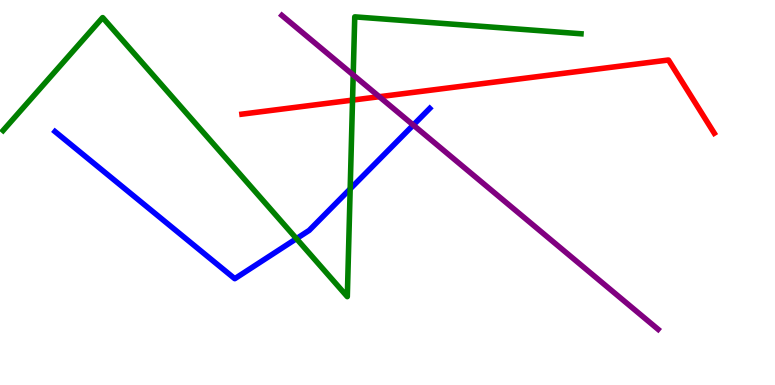[{'lines': ['blue', 'red'], 'intersections': []}, {'lines': ['green', 'red'], 'intersections': [{'x': 4.55, 'y': 7.4}]}, {'lines': ['purple', 'red'], 'intersections': [{'x': 4.89, 'y': 7.49}]}, {'lines': ['blue', 'green'], 'intersections': [{'x': 3.83, 'y': 3.8}, {'x': 4.52, 'y': 5.09}]}, {'lines': ['blue', 'purple'], 'intersections': [{'x': 5.33, 'y': 6.75}]}, {'lines': ['green', 'purple'], 'intersections': [{'x': 4.56, 'y': 8.05}]}]